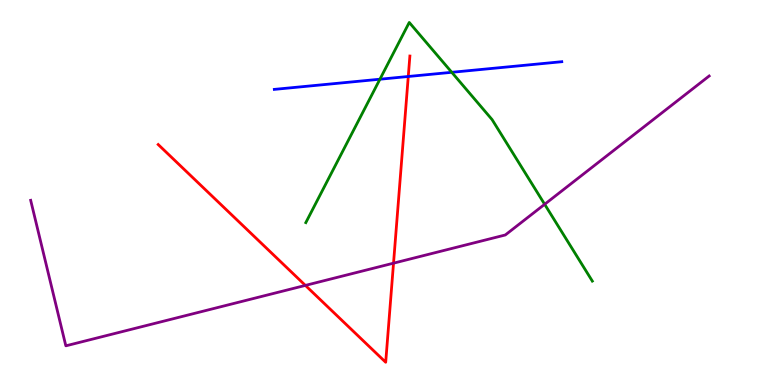[{'lines': ['blue', 'red'], 'intersections': [{'x': 5.27, 'y': 8.01}]}, {'lines': ['green', 'red'], 'intersections': []}, {'lines': ['purple', 'red'], 'intersections': [{'x': 3.94, 'y': 2.59}, {'x': 5.08, 'y': 3.16}]}, {'lines': ['blue', 'green'], 'intersections': [{'x': 4.9, 'y': 7.94}, {'x': 5.83, 'y': 8.12}]}, {'lines': ['blue', 'purple'], 'intersections': []}, {'lines': ['green', 'purple'], 'intersections': [{'x': 7.03, 'y': 4.69}]}]